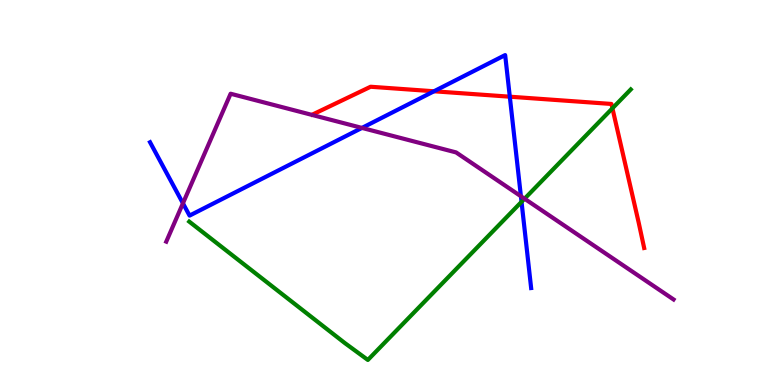[{'lines': ['blue', 'red'], 'intersections': [{'x': 5.6, 'y': 7.63}, {'x': 6.58, 'y': 7.49}]}, {'lines': ['green', 'red'], 'intersections': [{'x': 7.9, 'y': 7.19}]}, {'lines': ['purple', 'red'], 'intersections': []}, {'lines': ['blue', 'green'], 'intersections': [{'x': 6.73, 'y': 4.76}]}, {'lines': ['blue', 'purple'], 'intersections': [{'x': 2.36, 'y': 4.72}, {'x': 4.67, 'y': 6.68}, {'x': 6.72, 'y': 4.9}]}, {'lines': ['green', 'purple'], 'intersections': [{'x': 6.77, 'y': 4.84}]}]